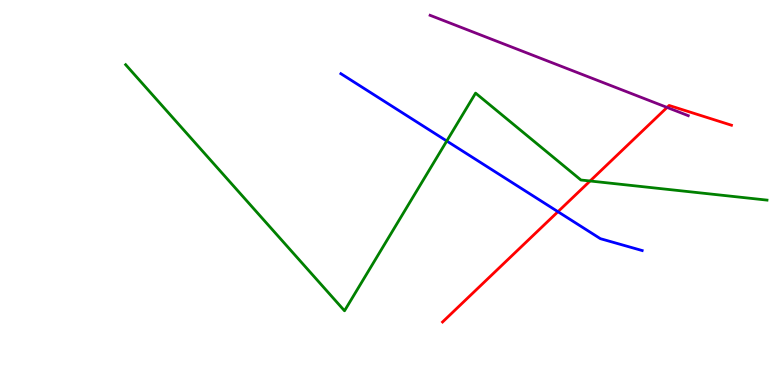[{'lines': ['blue', 'red'], 'intersections': [{'x': 7.2, 'y': 4.5}]}, {'lines': ['green', 'red'], 'intersections': [{'x': 7.61, 'y': 5.3}]}, {'lines': ['purple', 'red'], 'intersections': [{'x': 8.61, 'y': 7.21}]}, {'lines': ['blue', 'green'], 'intersections': [{'x': 5.76, 'y': 6.34}]}, {'lines': ['blue', 'purple'], 'intersections': []}, {'lines': ['green', 'purple'], 'intersections': []}]